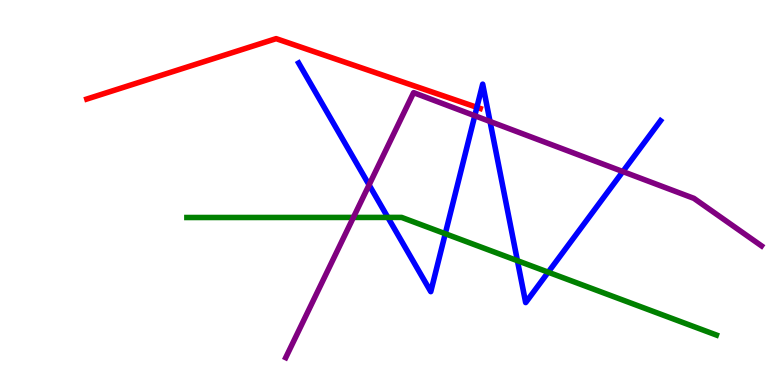[{'lines': ['blue', 'red'], 'intersections': [{'x': 6.15, 'y': 7.21}]}, {'lines': ['green', 'red'], 'intersections': []}, {'lines': ['purple', 'red'], 'intersections': []}, {'lines': ['blue', 'green'], 'intersections': [{'x': 5.0, 'y': 4.35}, {'x': 5.75, 'y': 3.93}, {'x': 6.68, 'y': 3.23}, {'x': 7.07, 'y': 2.93}]}, {'lines': ['blue', 'purple'], 'intersections': [{'x': 4.76, 'y': 5.2}, {'x': 6.13, 'y': 6.99}, {'x': 6.32, 'y': 6.84}, {'x': 8.04, 'y': 5.54}]}, {'lines': ['green', 'purple'], 'intersections': [{'x': 4.56, 'y': 4.35}]}]